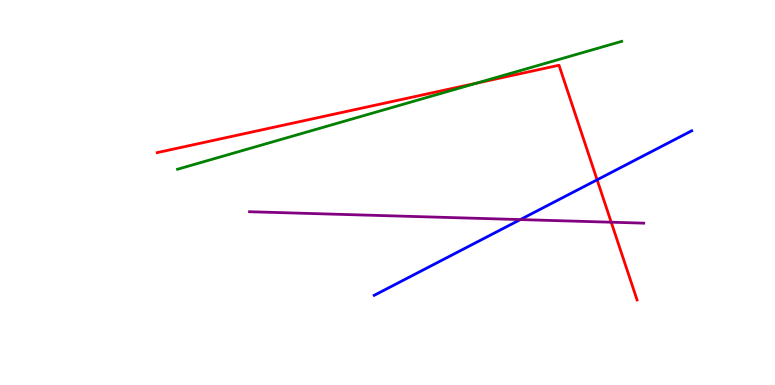[{'lines': ['blue', 'red'], 'intersections': [{'x': 7.7, 'y': 5.33}]}, {'lines': ['green', 'red'], 'intersections': [{'x': 6.15, 'y': 7.84}]}, {'lines': ['purple', 'red'], 'intersections': [{'x': 7.89, 'y': 4.23}]}, {'lines': ['blue', 'green'], 'intersections': []}, {'lines': ['blue', 'purple'], 'intersections': [{'x': 6.71, 'y': 4.3}]}, {'lines': ['green', 'purple'], 'intersections': []}]